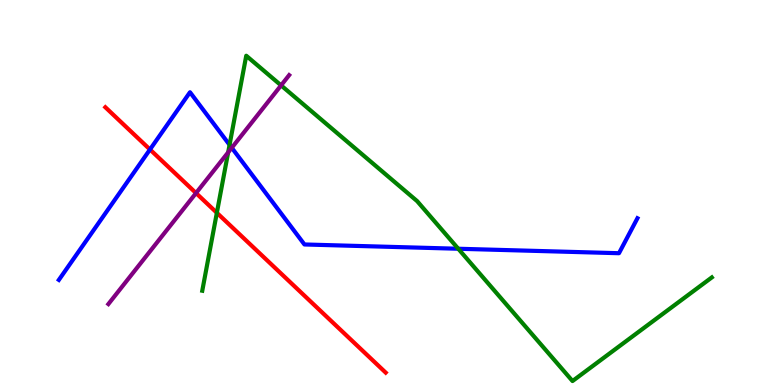[{'lines': ['blue', 'red'], 'intersections': [{'x': 1.94, 'y': 6.12}]}, {'lines': ['green', 'red'], 'intersections': [{'x': 2.8, 'y': 4.47}]}, {'lines': ['purple', 'red'], 'intersections': [{'x': 2.53, 'y': 4.99}]}, {'lines': ['blue', 'green'], 'intersections': [{'x': 2.96, 'y': 6.24}, {'x': 5.91, 'y': 3.54}]}, {'lines': ['blue', 'purple'], 'intersections': [{'x': 2.99, 'y': 6.16}]}, {'lines': ['green', 'purple'], 'intersections': [{'x': 2.94, 'y': 6.04}, {'x': 3.63, 'y': 7.78}]}]